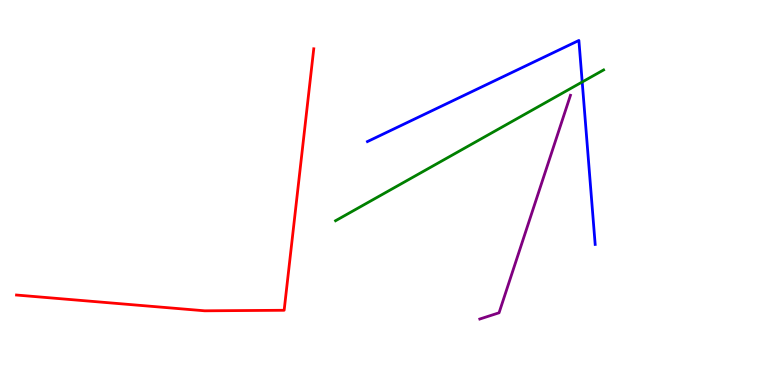[{'lines': ['blue', 'red'], 'intersections': []}, {'lines': ['green', 'red'], 'intersections': []}, {'lines': ['purple', 'red'], 'intersections': []}, {'lines': ['blue', 'green'], 'intersections': [{'x': 7.51, 'y': 7.87}]}, {'lines': ['blue', 'purple'], 'intersections': []}, {'lines': ['green', 'purple'], 'intersections': []}]